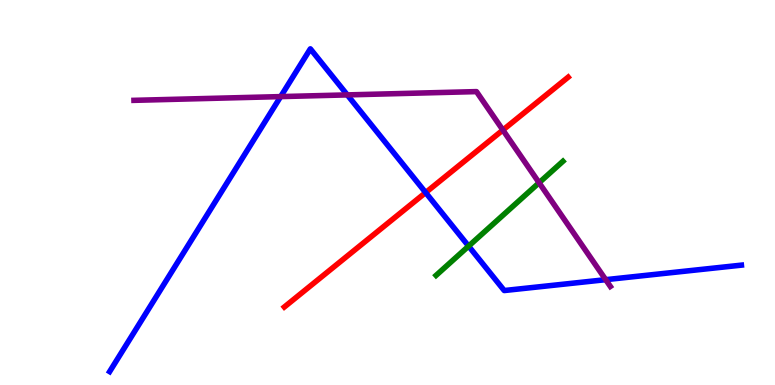[{'lines': ['blue', 'red'], 'intersections': [{'x': 5.49, 'y': 5.0}]}, {'lines': ['green', 'red'], 'intersections': []}, {'lines': ['purple', 'red'], 'intersections': [{'x': 6.49, 'y': 6.62}]}, {'lines': ['blue', 'green'], 'intersections': [{'x': 6.05, 'y': 3.61}]}, {'lines': ['blue', 'purple'], 'intersections': [{'x': 3.62, 'y': 7.49}, {'x': 4.48, 'y': 7.54}, {'x': 7.82, 'y': 2.74}]}, {'lines': ['green', 'purple'], 'intersections': [{'x': 6.96, 'y': 5.25}]}]